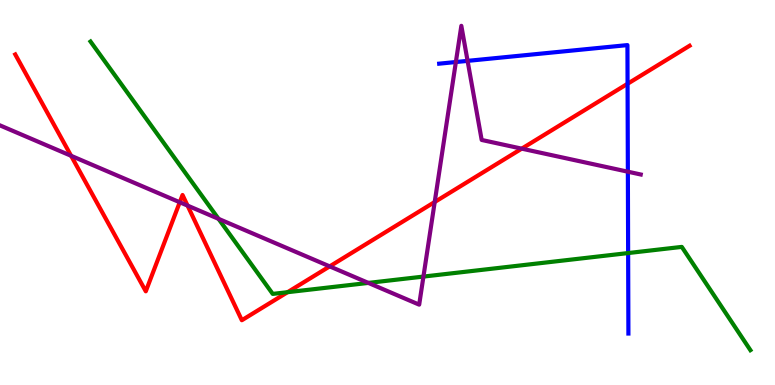[{'lines': ['blue', 'red'], 'intersections': [{'x': 8.1, 'y': 7.82}]}, {'lines': ['green', 'red'], 'intersections': [{'x': 3.71, 'y': 2.41}]}, {'lines': ['purple', 'red'], 'intersections': [{'x': 0.918, 'y': 5.95}, {'x': 2.32, 'y': 4.75}, {'x': 2.42, 'y': 4.66}, {'x': 4.25, 'y': 3.08}, {'x': 5.61, 'y': 4.75}, {'x': 6.73, 'y': 6.14}]}, {'lines': ['blue', 'green'], 'intersections': [{'x': 8.1, 'y': 3.43}]}, {'lines': ['blue', 'purple'], 'intersections': [{'x': 5.88, 'y': 8.39}, {'x': 6.03, 'y': 8.42}, {'x': 8.1, 'y': 5.54}]}, {'lines': ['green', 'purple'], 'intersections': [{'x': 2.82, 'y': 4.32}, {'x': 4.75, 'y': 2.65}, {'x': 5.46, 'y': 2.82}]}]